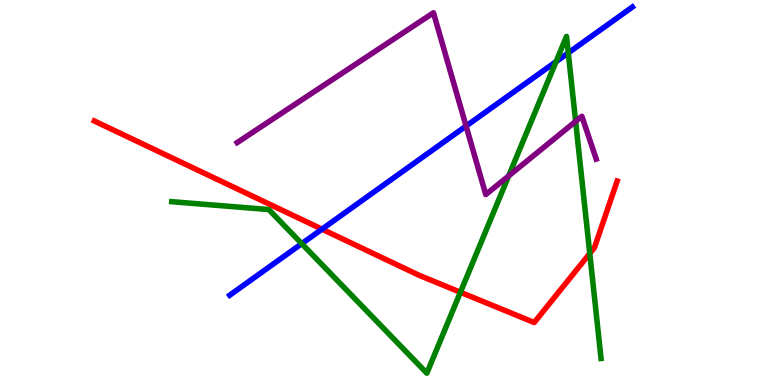[{'lines': ['blue', 'red'], 'intersections': [{'x': 4.15, 'y': 4.05}]}, {'lines': ['green', 'red'], 'intersections': [{'x': 5.94, 'y': 2.41}, {'x': 7.61, 'y': 3.42}]}, {'lines': ['purple', 'red'], 'intersections': []}, {'lines': ['blue', 'green'], 'intersections': [{'x': 3.89, 'y': 3.67}, {'x': 7.17, 'y': 8.4}, {'x': 7.33, 'y': 8.63}]}, {'lines': ['blue', 'purple'], 'intersections': [{'x': 6.01, 'y': 6.73}]}, {'lines': ['green', 'purple'], 'intersections': [{'x': 6.56, 'y': 5.43}, {'x': 7.43, 'y': 6.85}]}]